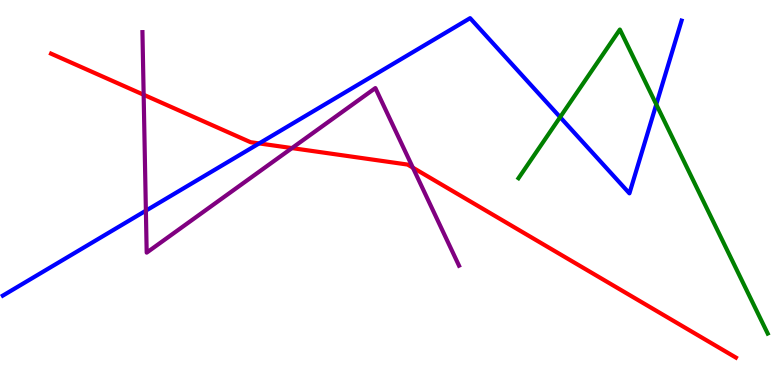[{'lines': ['blue', 'red'], 'intersections': [{'x': 3.34, 'y': 6.27}]}, {'lines': ['green', 'red'], 'intersections': []}, {'lines': ['purple', 'red'], 'intersections': [{'x': 1.85, 'y': 7.54}, {'x': 3.77, 'y': 6.15}, {'x': 5.33, 'y': 5.65}]}, {'lines': ['blue', 'green'], 'intersections': [{'x': 7.23, 'y': 6.96}, {'x': 8.47, 'y': 7.29}]}, {'lines': ['blue', 'purple'], 'intersections': [{'x': 1.88, 'y': 4.53}]}, {'lines': ['green', 'purple'], 'intersections': []}]